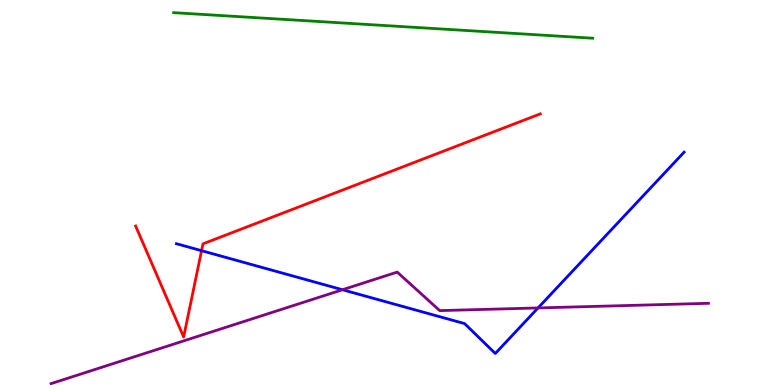[{'lines': ['blue', 'red'], 'intersections': [{'x': 2.6, 'y': 3.49}]}, {'lines': ['green', 'red'], 'intersections': []}, {'lines': ['purple', 'red'], 'intersections': []}, {'lines': ['blue', 'green'], 'intersections': []}, {'lines': ['blue', 'purple'], 'intersections': [{'x': 4.42, 'y': 2.47}, {'x': 6.94, 'y': 2.0}]}, {'lines': ['green', 'purple'], 'intersections': []}]